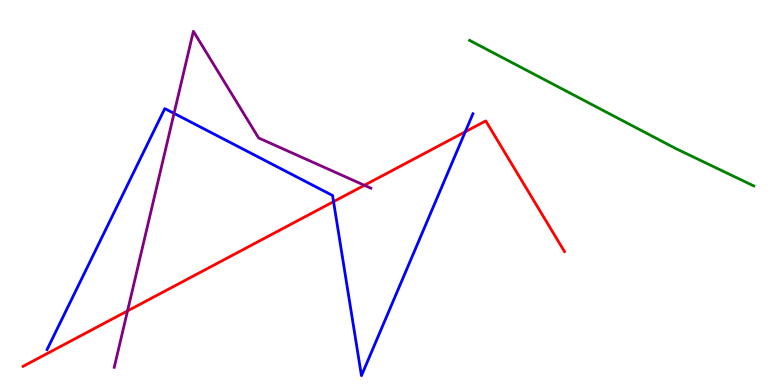[{'lines': ['blue', 'red'], 'intersections': [{'x': 4.3, 'y': 4.76}, {'x': 6.0, 'y': 6.58}]}, {'lines': ['green', 'red'], 'intersections': []}, {'lines': ['purple', 'red'], 'intersections': [{'x': 1.65, 'y': 1.92}, {'x': 4.7, 'y': 5.19}]}, {'lines': ['blue', 'green'], 'intersections': []}, {'lines': ['blue', 'purple'], 'intersections': [{'x': 2.25, 'y': 7.06}]}, {'lines': ['green', 'purple'], 'intersections': []}]